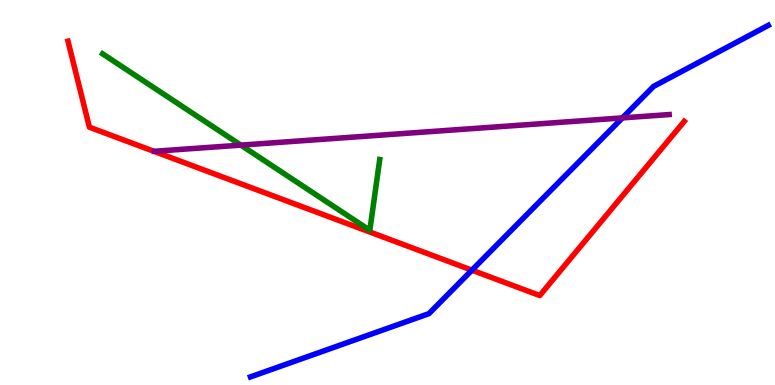[{'lines': ['blue', 'red'], 'intersections': [{'x': 6.09, 'y': 2.98}]}, {'lines': ['green', 'red'], 'intersections': []}, {'lines': ['purple', 'red'], 'intersections': []}, {'lines': ['blue', 'green'], 'intersections': []}, {'lines': ['blue', 'purple'], 'intersections': [{'x': 8.03, 'y': 6.94}]}, {'lines': ['green', 'purple'], 'intersections': [{'x': 3.11, 'y': 6.23}]}]